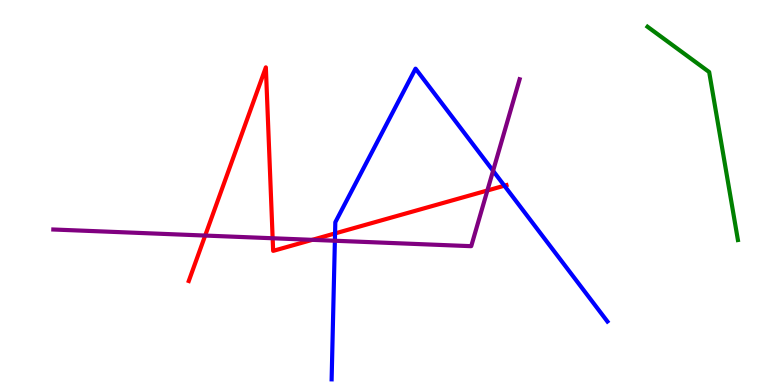[{'lines': ['blue', 'red'], 'intersections': [{'x': 4.32, 'y': 3.94}, {'x': 6.51, 'y': 5.18}]}, {'lines': ['green', 'red'], 'intersections': []}, {'lines': ['purple', 'red'], 'intersections': [{'x': 2.65, 'y': 3.88}, {'x': 3.52, 'y': 3.81}, {'x': 4.03, 'y': 3.77}, {'x': 6.29, 'y': 5.05}]}, {'lines': ['blue', 'green'], 'intersections': []}, {'lines': ['blue', 'purple'], 'intersections': [{'x': 4.32, 'y': 3.75}, {'x': 6.36, 'y': 5.56}]}, {'lines': ['green', 'purple'], 'intersections': []}]